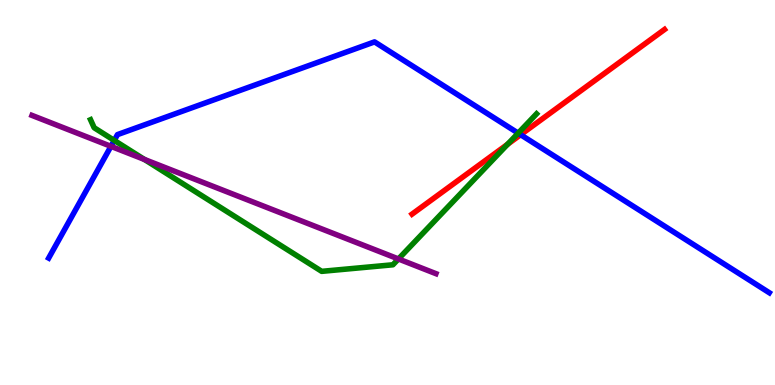[{'lines': ['blue', 'red'], 'intersections': [{'x': 6.72, 'y': 6.5}]}, {'lines': ['green', 'red'], 'intersections': [{'x': 6.55, 'y': 6.25}]}, {'lines': ['purple', 'red'], 'intersections': []}, {'lines': ['blue', 'green'], 'intersections': [{'x': 1.47, 'y': 6.35}, {'x': 6.69, 'y': 6.54}]}, {'lines': ['blue', 'purple'], 'intersections': [{'x': 1.43, 'y': 6.2}]}, {'lines': ['green', 'purple'], 'intersections': [{'x': 1.86, 'y': 5.86}, {'x': 5.14, 'y': 3.27}]}]